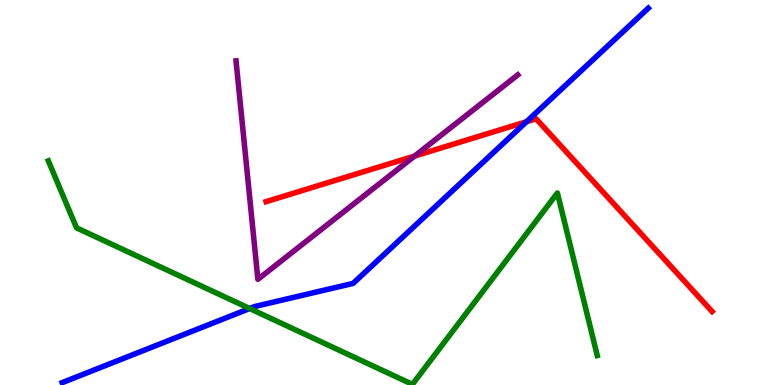[{'lines': ['blue', 'red'], 'intersections': [{'x': 6.79, 'y': 6.84}]}, {'lines': ['green', 'red'], 'intersections': []}, {'lines': ['purple', 'red'], 'intersections': [{'x': 5.35, 'y': 5.95}]}, {'lines': ['blue', 'green'], 'intersections': [{'x': 3.22, 'y': 1.99}]}, {'lines': ['blue', 'purple'], 'intersections': []}, {'lines': ['green', 'purple'], 'intersections': []}]